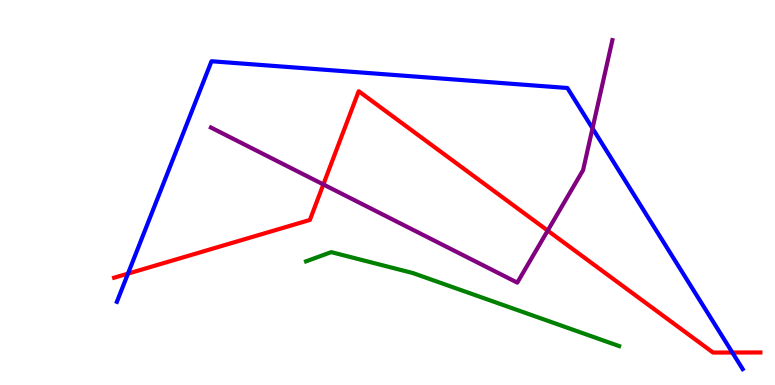[{'lines': ['blue', 'red'], 'intersections': [{'x': 1.65, 'y': 2.89}, {'x': 9.45, 'y': 0.844}]}, {'lines': ['green', 'red'], 'intersections': []}, {'lines': ['purple', 'red'], 'intersections': [{'x': 4.17, 'y': 5.21}, {'x': 7.07, 'y': 4.01}]}, {'lines': ['blue', 'green'], 'intersections': []}, {'lines': ['blue', 'purple'], 'intersections': [{'x': 7.65, 'y': 6.67}]}, {'lines': ['green', 'purple'], 'intersections': []}]